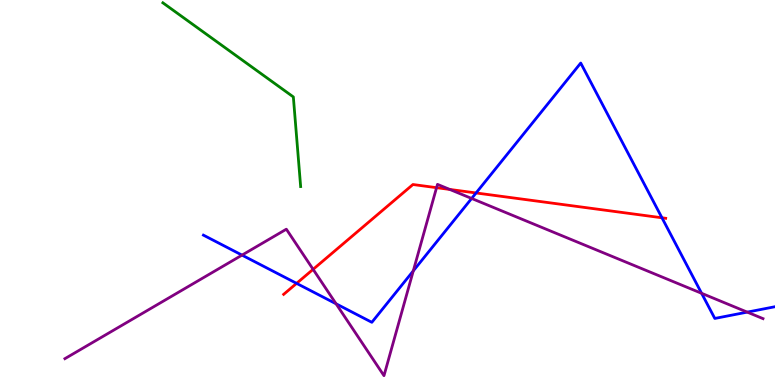[{'lines': ['blue', 'red'], 'intersections': [{'x': 3.83, 'y': 2.64}, {'x': 6.14, 'y': 4.99}, {'x': 8.54, 'y': 4.34}]}, {'lines': ['green', 'red'], 'intersections': []}, {'lines': ['purple', 'red'], 'intersections': [{'x': 4.04, 'y': 3.0}, {'x': 5.63, 'y': 5.13}, {'x': 5.8, 'y': 5.08}]}, {'lines': ['blue', 'green'], 'intersections': []}, {'lines': ['blue', 'purple'], 'intersections': [{'x': 3.12, 'y': 3.37}, {'x': 4.34, 'y': 2.11}, {'x': 5.33, 'y': 2.96}, {'x': 6.09, 'y': 4.85}, {'x': 9.05, 'y': 2.38}, {'x': 9.64, 'y': 1.89}]}, {'lines': ['green', 'purple'], 'intersections': []}]